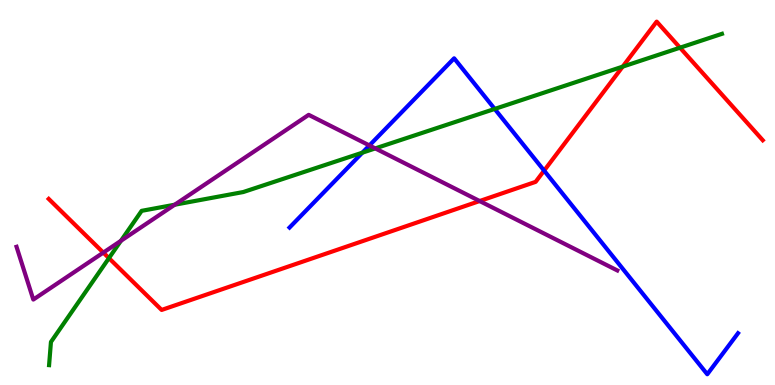[{'lines': ['blue', 'red'], 'intersections': [{'x': 7.02, 'y': 5.57}]}, {'lines': ['green', 'red'], 'intersections': [{'x': 1.41, 'y': 3.3}, {'x': 8.03, 'y': 8.27}, {'x': 8.77, 'y': 8.76}]}, {'lines': ['purple', 'red'], 'intersections': [{'x': 1.33, 'y': 3.44}, {'x': 6.19, 'y': 4.78}]}, {'lines': ['blue', 'green'], 'intersections': [{'x': 4.68, 'y': 6.03}, {'x': 6.38, 'y': 7.17}]}, {'lines': ['blue', 'purple'], 'intersections': [{'x': 4.77, 'y': 6.22}]}, {'lines': ['green', 'purple'], 'intersections': [{'x': 1.56, 'y': 3.75}, {'x': 2.25, 'y': 4.68}, {'x': 4.84, 'y': 6.15}]}]